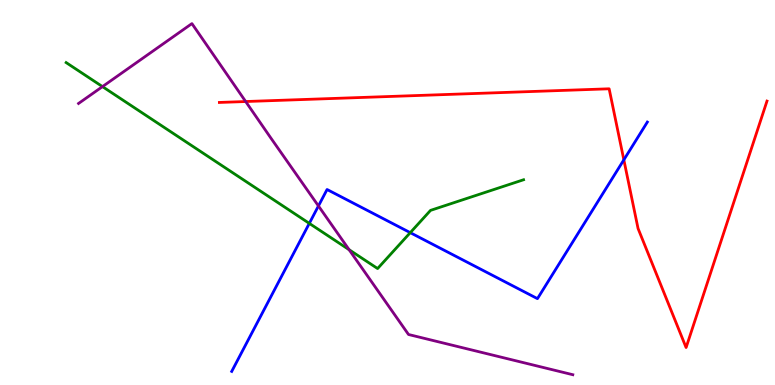[{'lines': ['blue', 'red'], 'intersections': [{'x': 8.05, 'y': 5.85}]}, {'lines': ['green', 'red'], 'intersections': []}, {'lines': ['purple', 'red'], 'intersections': [{'x': 3.17, 'y': 7.36}]}, {'lines': ['blue', 'green'], 'intersections': [{'x': 3.99, 'y': 4.2}, {'x': 5.29, 'y': 3.96}]}, {'lines': ['blue', 'purple'], 'intersections': [{'x': 4.11, 'y': 4.65}]}, {'lines': ['green', 'purple'], 'intersections': [{'x': 1.32, 'y': 7.75}, {'x': 4.5, 'y': 3.51}]}]